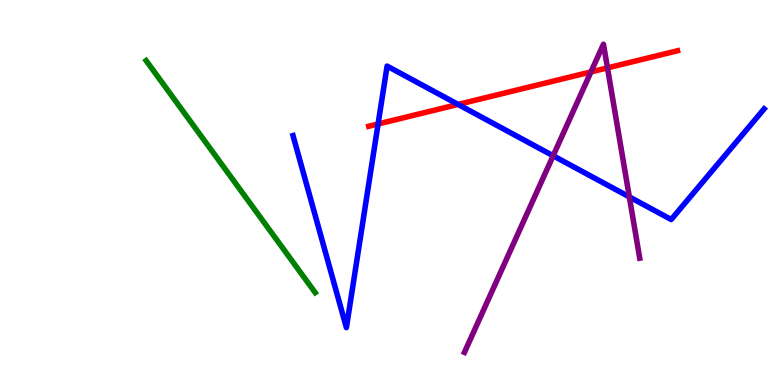[{'lines': ['blue', 'red'], 'intersections': [{'x': 4.88, 'y': 6.78}, {'x': 5.91, 'y': 7.29}]}, {'lines': ['green', 'red'], 'intersections': []}, {'lines': ['purple', 'red'], 'intersections': [{'x': 7.63, 'y': 8.13}, {'x': 7.84, 'y': 8.24}]}, {'lines': ['blue', 'green'], 'intersections': []}, {'lines': ['blue', 'purple'], 'intersections': [{'x': 7.14, 'y': 5.95}, {'x': 8.12, 'y': 4.89}]}, {'lines': ['green', 'purple'], 'intersections': []}]